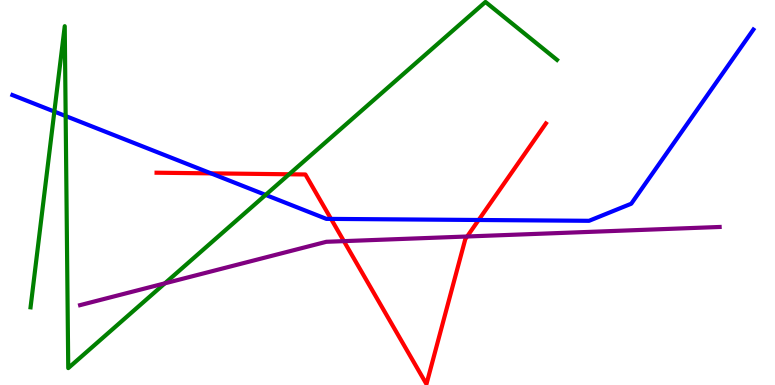[{'lines': ['blue', 'red'], 'intersections': [{'x': 2.72, 'y': 5.5}, {'x': 4.27, 'y': 4.31}, {'x': 6.18, 'y': 4.29}]}, {'lines': ['green', 'red'], 'intersections': [{'x': 3.73, 'y': 5.47}]}, {'lines': ['purple', 'red'], 'intersections': [{'x': 4.44, 'y': 3.74}, {'x': 6.03, 'y': 3.86}]}, {'lines': ['blue', 'green'], 'intersections': [{'x': 0.701, 'y': 7.1}, {'x': 0.847, 'y': 6.99}, {'x': 3.43, 'y': 4.94}]}, {'lines': ['blue', 'purple'], 'intersections': []}, {'lines': ['green', 'purple'], 'intersections': [{'x': 2.13, 'y': 2.64}]}]